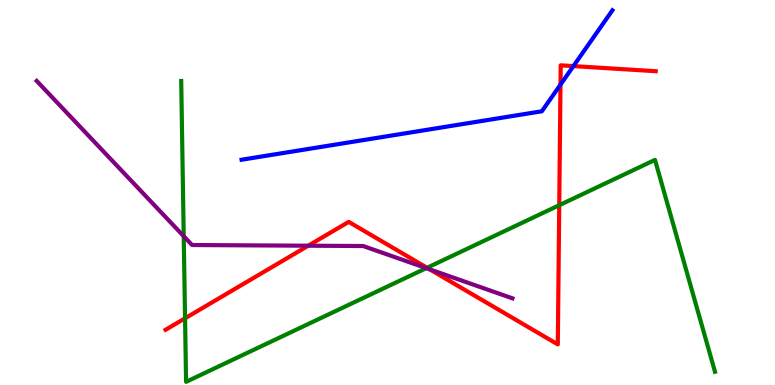[{'lines': ['blue', 'red'], 'intersections': [{'x': 7.23, 'y': 7.8}, {'x': 7.4, 'y': 8.28}]}, {'lines': ['green', 'red'], 'intersections': [{'x': 2.39, 'y': 1.73}, {'x': 5.51, 'y': 3.04}, {'x': 7.22, 'y': 4.67}]}, {'lines': ['purple', 'red'], 'intersections': [{'x': 3.98, 'y': 3.62}, {'x': 5.55, 'y': 3.0}]}, {'lines': ['blue', 'green'], 'intersections': []}, {'lines': ['blue', 'purple'], 'intersections': []}, {'lines': ['green', 'purple'], 'intersections': [{'x': 2.37, 'y': 3.86}, {'x': 5.5, 'y': 3.04}]}]